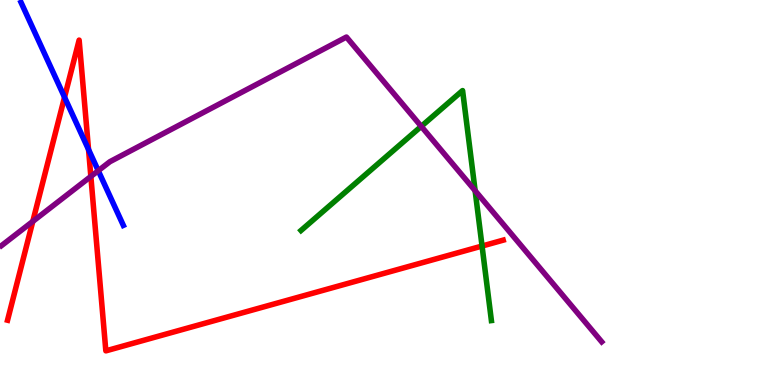[{'lines': ['blue', 'red'], 'intersections': [{'x': 0.833, 'y': 7.47}, {'x': 1.14, 'y': 6.12}]}, {'lines': ['green', 'red'], 'intersections': [{'x': 6.22, 'y': 3.61}]}, {'lines': ['purple', 'red'], 'intersections': [{'x': 0.423, 'y': 4.25}, {'x': 1.17, 'y': 5.42}]}, {'lines': ['blue', 'green'], 'intersections': []}, {'lines': ['blue', 'purple'], 'intersections': [{'x': 1.27, 'y': 5.57}]}, {'lines': ['green', 'purple'], 'intersections': [{'x': 5.44, 'y': 6.72}, {'x': 6.13, 'y': 5.05}]}]